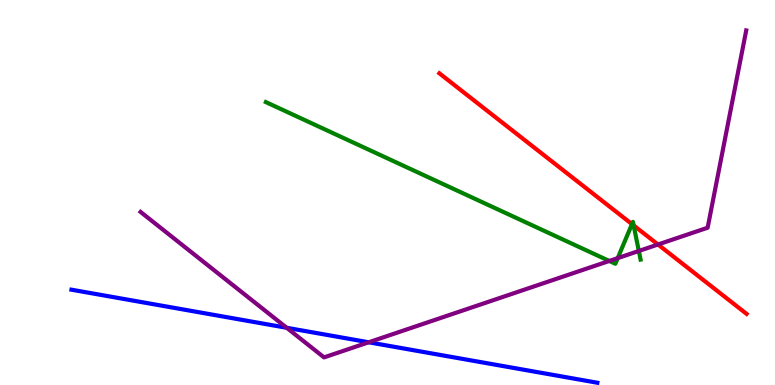[{'lines': ['blue', 'red'], 'intersections': []}, {'lines': ['green', 'red'], 'intersections': [{'x': 8.15, 'y': 4.18}, {'x': 8.18, 'y': 4.14}]}, {'lines': ['purple', 'red'], 'intersections': [{'x': 8.49, 'y': 3.65}]}, {'lines': ['blue', 'green'], 'intersections': []}, {'lines': ['blue', 'purple'], 'intersections': [{'x': 3.7, 'y': 1.49}, {'x': 4.76, 'y': 1.11}]}, {'lines': ['green', 'purple'], 'intersections': [{'x': 7.86, 'y': 3.22}, {'x': 7.97, 'y': 3.3}, {'x': 8.24, 'y': 3.48}]}]